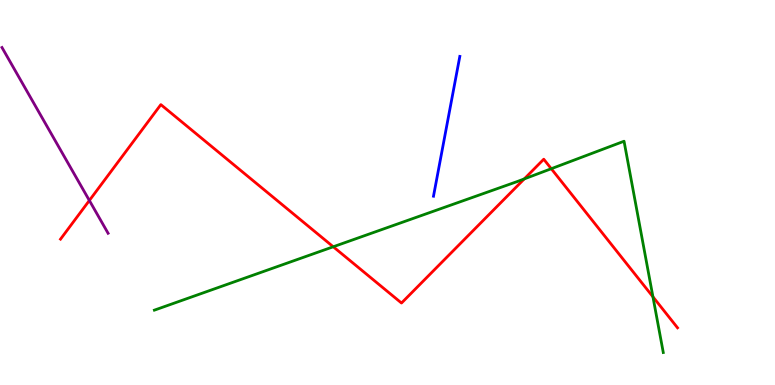[{'lines': ['blue', 'red'], 'intersections': []}, {'lines': ['green', 'red'], 'intersections': [{'x': 4.3, 'y': 3.59}, {'x': 6.76, 'y': 5.35}, {'x': 7.11, 'y': 5.62}, {'x': 8.42, 'y': 2.29}]}, {'lines': ['purple', 'red'], 'intersections': [{'x': 1.15, 'y': 4.79}]}, {'lines': ['blue', 'green'], 'intersections': []}, {'lines': ['blue', 'purple'], 'intersections': []}, {'lines': ['green', 'purple'], 'intersections': []}]